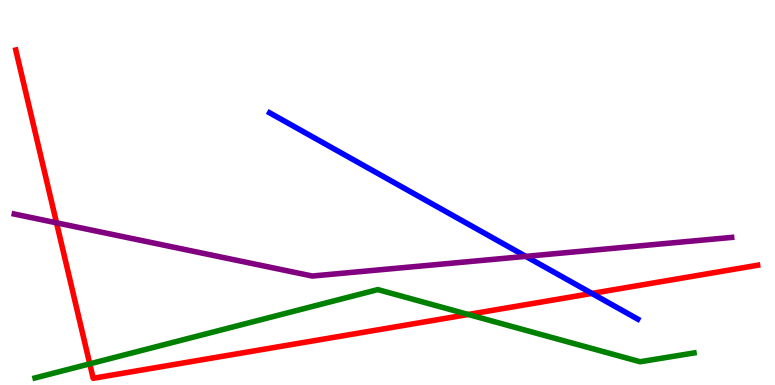[{'lines': ['blue', 'red'], 'intersections': [{'x': 7.64, 'y': 2.38}]}, {'lines': ['green', 'red'], 'intersections': [{'x': 1.16, 'y': 0.55}, {'x': 6.04, 'y': 1.83}]}, {'lines': ['purple', 'red'], 'intersections': [{'x': 0.73, 'y': 4.21}]}, {'lines': ['blue', 'green'], 'intersections': []}, {'lines': ['blue', 'purple'], 'intersections': [{'x': 6.78, 'y': 3.34}]}, {'lines': ['green', 'purple'], 'intersections': []}]